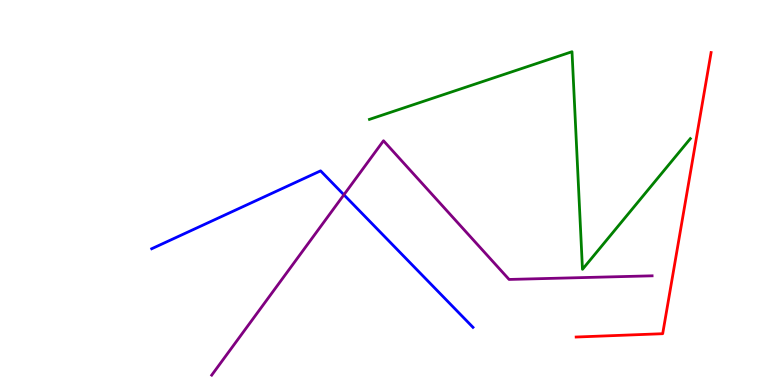[{'lines': ['blue', 'red'], 'intersections': []}, {'lines': ['green', 'red'], 'intersections': []}, {'lines': ['purple', 'red'], 'intersections': []}, {'lines': ['blue', 'green'], 'intersections': []}, {'lines': ['blue', 'purple'], 'intersections': [{'x': 4.44, 'y': 4.94}]}, {'lines': ['green', 'purple'], 'intersections': []}]